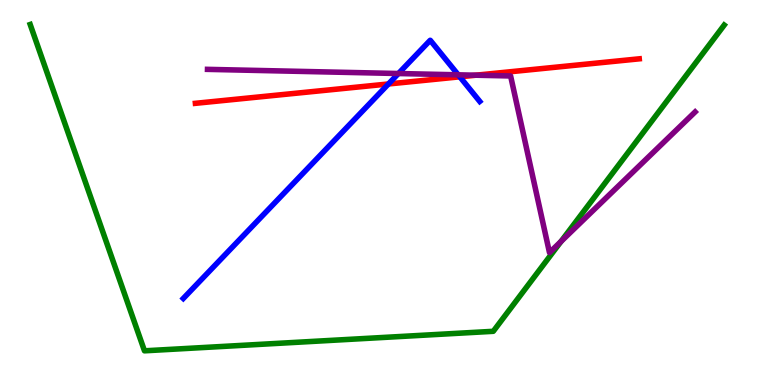[{'lines': ['blue', 'red'], 'intersections': [{'x': 5.01, 'y': 7.82}, {'x': 5.93, 'y': 8.0}]}, {'lines': ['green', 'red'], 'intersections': []}, {'lines': ['purple', 'red'], 'intersections': [{'x': 6.14, 'y': 8.05}]}, {'lines': ['blue', 'green'], 'intersections': []}, {'lines': ['blue', 'purple'], 'intersections': [{'x': 5.14, 'y': 8.09}, {'x': 5.91, 'y': 8.06}]}, {'lines': ['green', 'purple'], 'intersections': [{'x': 7.24, 'y': 3.73}]}]